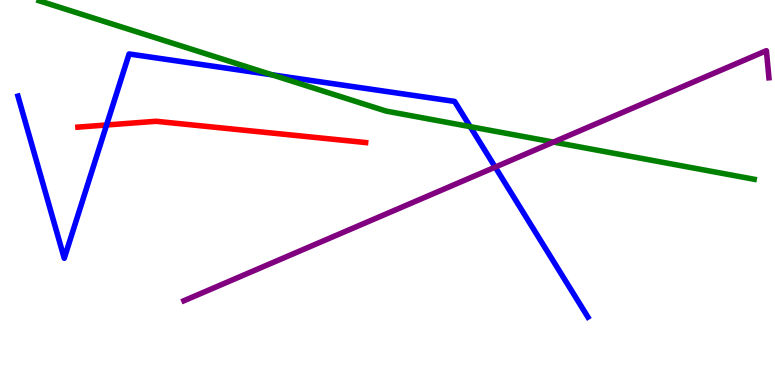[{'lines': ['blue', 'red'], 'intersections': [{'x': 1.38, 'y': 6.75}]}, {'lines': ['green', 'red'], 'intersections': []}, {'lines': ['purple', 'red'], 'intersections': []}, {'lines': ['blue', 'green'], 'intersections': [{'x': 3.51, 'y': 8.06}, {'x': 6.07, 'y': 6.71}]}, {'lines': ['blue', 'purple'], 'intersections': [{'x': 6.39, 'y': 5.66}]}, {'lines': ['green', 'purple'], 'intersections': [{'x': 7.14, 'y': 6.31}]}]